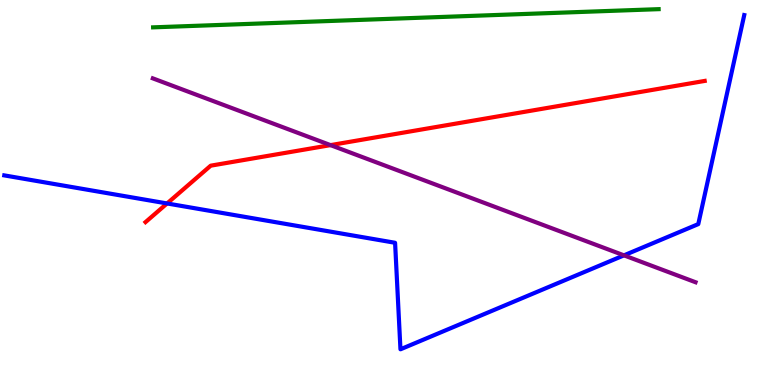[{'lines': ['blue', 'red'], 'intersections': [{'x': 2.16, 'y': 4.72}]}, {'lines': ['green', 'red'], 'intersections': []}, {'lines': ['purple', 'red'], 'intersections': [{'x': 4.26, 'y': 6.23}]}, {'lines': ['blue', 'green'], 'intersections': []}, {'lines': ['blue', 'purple'], 'intersections': [{'x': 8.05, 'y': 3.37}]}, {'lines': ['green', 'purple'], 'intersections': []}]